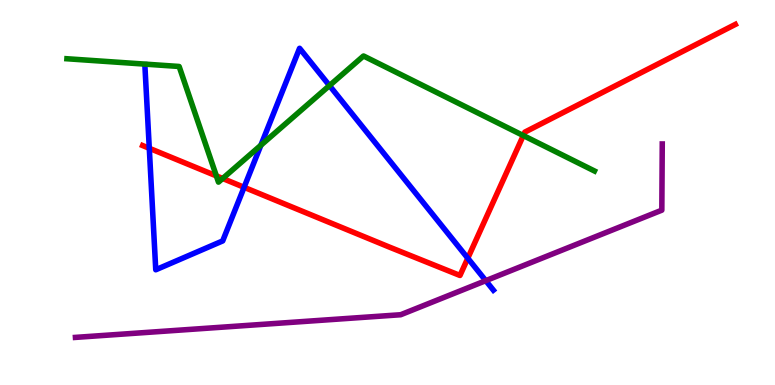[{'lines': ['blue', 'red'], 'intersections': [{'x': 1.93, 'y': 6.15}, {'x': 3.15, 'y': 5.14}, {'x': 6.04, 'y': 3.29}]}, {'lines': ['green', 'red'], 'intersections': [{'x': 2.79, 'y': 5.43}, {'x': 2.87, 'y': 5.36}, {'x': 6.75, 'y': 6.48}]}, {'lines': ['purple', 'red'], 'intersections': []}, {'lines': ['blue', 'green'], 'intersections': [{'x': 3.37, 'y': 6.23}, {'x': 4.25, 'y': 7.78}]}, {'lines': ['blue', 'purple'], 'intersections': [{'x': 6.27, 'y': 2.71}]}, {'lines': ['green', 'purple'], 'intersections': []}]